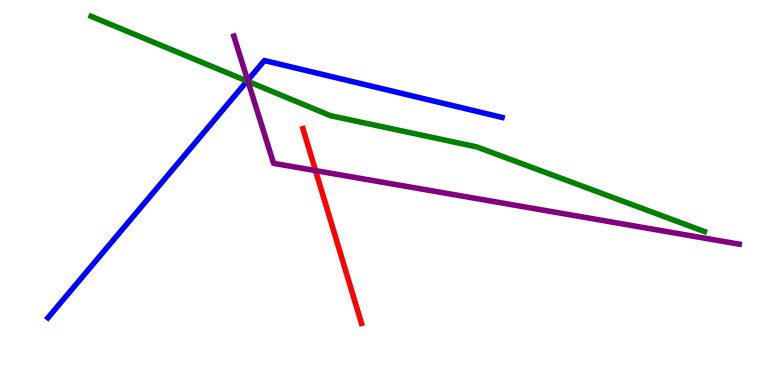[{'lines': ['blue', 'red'], 'intersections': []}, {'lines': ['green', 'red'], 'intersections': []}, {'lines': ['purple', 'red'], 'intersections': [{'x': 4.07, 'y': 5.57}]}, {'lines': ['blue', 'green'], 'intersections': [{'x': 3.19, 'y': 7.89}]}, {'lines': ['blue', 'purple'], 'intersections': [{'x': 3.2, 'y': 7.91}]}, {'lines': ['green', 'purple'], 'intersections': [{'x': 3.2, 'y': 7.88}]}]